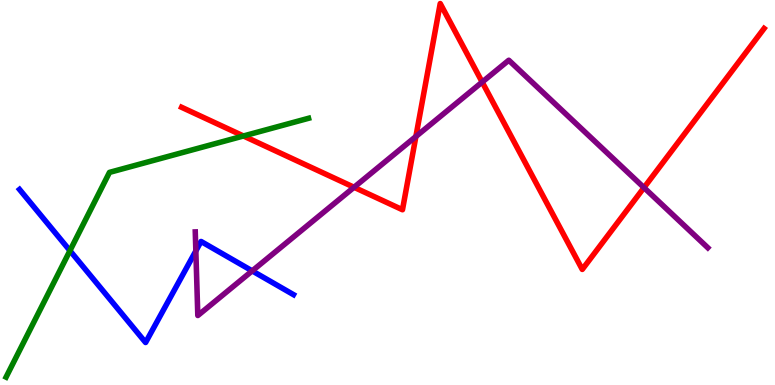[{'lines': ['blue', 'red'], 'intersections': []}, {'lines': ['green', 'red'], 'intersections': [{'x': 3.14, 'y': 6.47}]}, {'lines': ['purple', 'red'], 'intersections': [{'x': 4.57, 'y': 5.14}, {'x': 5.37, 'y': 6.45}, {'x': 6.22, 'y': 7.87}, {'x': 8.31, 'y': 5.13}]}, {'lines': ['blue', 'green'], 'intersections': [{'x': 0.902, 'y': 3.49}]}, {'lines': ['blue', 'purple'], 'intersections': [{'x': 2.53, 'y': 3.48}, {'x': 3.25, 'y': 2.96}]}, {'lines': ['green', 'purple'], 'intersections': []}]